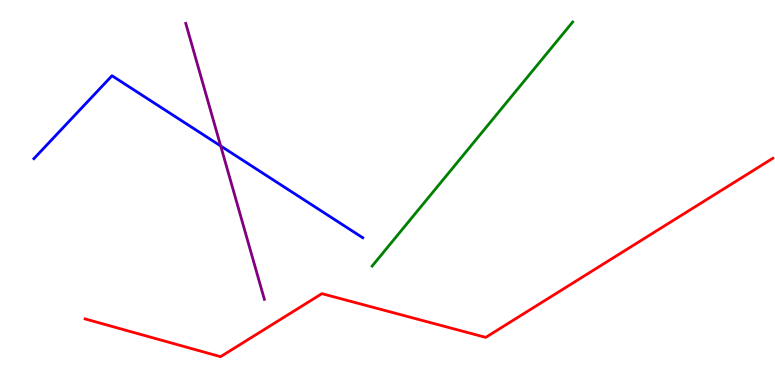[{'lines': ['blue', 'red'], 'intersections': []}, {'lines': ['green', 'red'], 'intersections': []}, {'lines': ['purple', 'red'], 'intersections': []}, {'lines': ['blue', 'green'], 'intersections': []}, {'lines': ['blue', 'purple'], 'intersections': [{'x': 2.85, 'y': 6.21}]}, {'lines': ['green', 'purple'], 'intersections': []}]